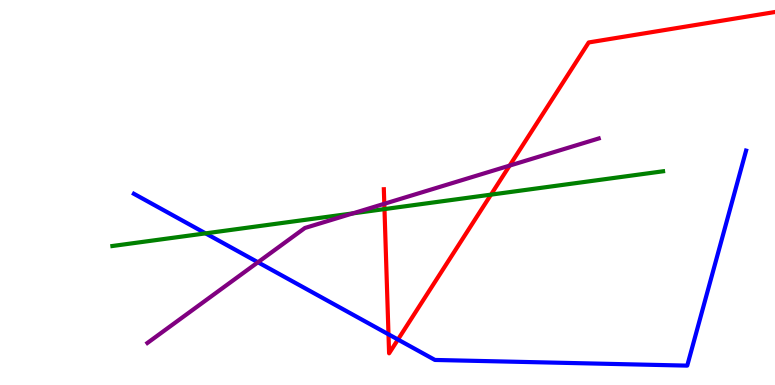[{'lines': ['blue', 'red'], 'intersections': [{'x': 5.01, 'y': 1.32}, {'x': 5.13, 'y': 1.18}]}, {'lines': ['green', 'red'], 'intersections': [{'x': 4.96, 'y': 4.57}, {'x': 6.34, 'y': 4.94}]}, {'lines': ['purple', 'red'], 'intersections': [{'x': 4.96, 'y': 4.71}, {'x': 6.58, 'y': 5.7}]}, {'lines': ['blue', 'green'], 'intersections': [{'x': 2.65, 'y': 3.94}]}, {'lines': ['blue', 'purple'], 'intersections': [{'x': 3.33, 'y': 3.19}]}, {'lines': ['green', 'purple'], 'intersections': [{'x': 4.55, 'y': 4.46}]}]